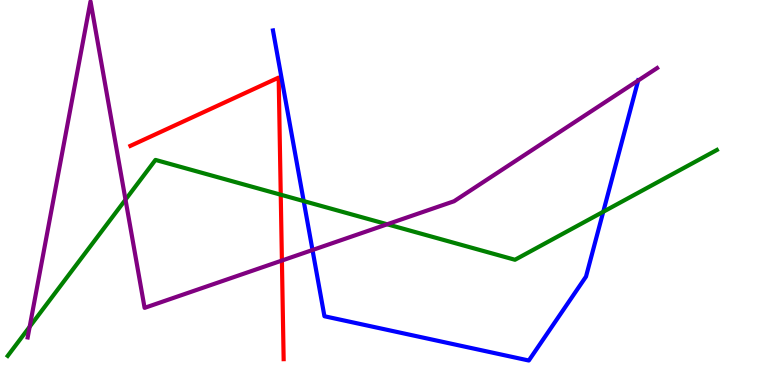[{'lines': ['blue', 'red'], 'intersections': []}, {'lines': ['green', 'red'], 'intersections': [{'x': 3.62, 'y': 4.94}]}, {'lines': ['purple', 'red'], 'intersections': [{'x': 3.64, 'y': 3.23}]}, {'lines': ['blue', 'green'], 'intersections': [{'x': 3.92, 'y': 4.78}, {'x': 7.78, 'y': 4.5}]}, {'lines': ['blue', 'purple'], 'intersections': [{'x': 4.03, 'y': 3.51}, {'x': 8.23, 'y': 7.91}]}, {'lines': ['green', 'purple'], 'intersections': [{'x': 0.383, 'y': 1.51}, {'x': 1.62, 'y': 4.81}, {'x': 5.0, 'y': 4.17}]}]